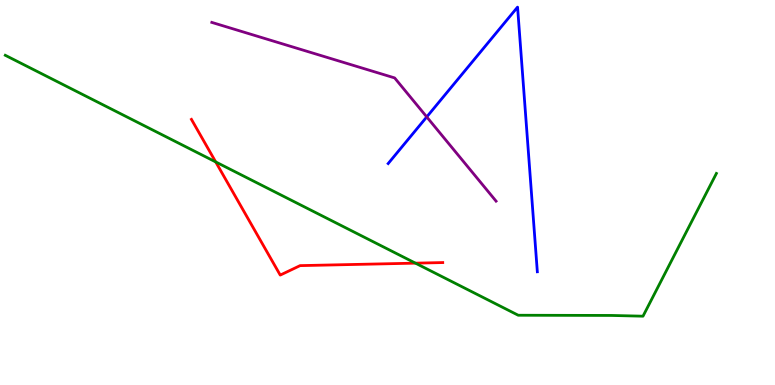[{'lines': ['blue', 'red'], 'intersections': []}, {'lines': ['green', 'red'], 'intersections': [{'x': 2.78, 'y': 5.79}, {'x': 5.36, 'y': 3.16}]}, {'lines': ['purple', 'red'], 'intersections': []}, {'lines': ['blue', 'green'], 'intersections': []}, {'lines': ['blue', 'purple'], 'intersections': [{'x': 5.51, 'y': 6.96}]}, {'lines': ['green', 'purple'], 'intersections': []}]